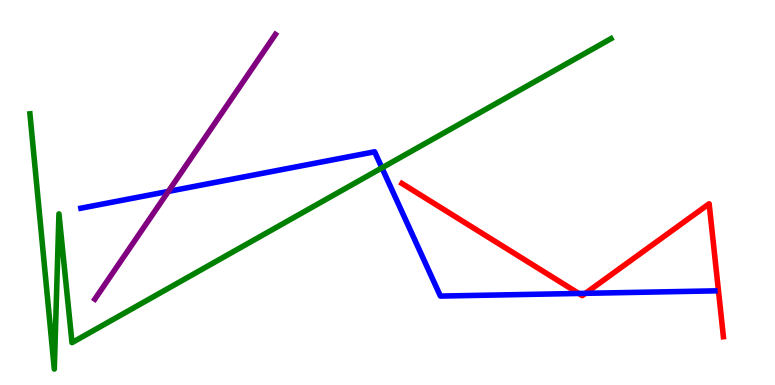[{'lines': ['blue', 'red'], 'intersections': [{'x': 7.47, 'y': 2.38}, {'x': 7.55, 'y': 2.38}]}, {'lines': ['green', 'red'], 'intersections': []}, {'lines': ['purple', 'red'], 'intersections': []}, {'lines': ['blue', 'green'], 'intersections': [{'x': 4.93, 'y': 5.64}]}, {'lines': ['blue', 'purple'], 'intersections': [{'x': 2.17, 'y': 5.03}]}, {'lines': ['green', 'purple'], 'intersections': []}]